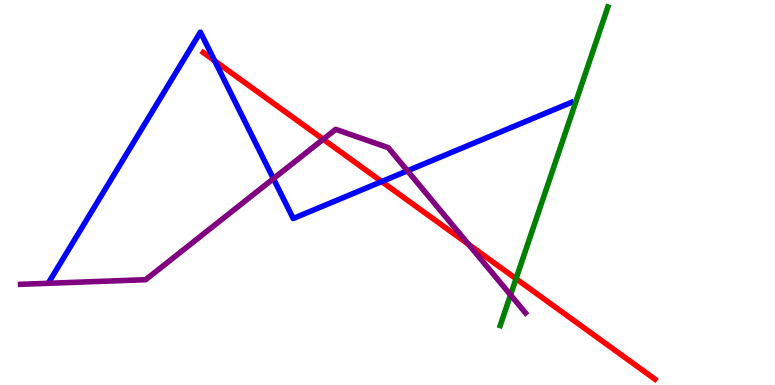[{'lines': ['blue', 'red'], 'intersections': [{'x': 2.77, 'y': 8.42}, {'x': 4.93, 'y': 5.28}]}, {'lines': ['green', 'red'], 'intersections': [{'x': 6.66, 'y': 2.76}]}, {'lines': ['purple', 'red'], 'intersections': [{'x': 4.17, 'y': 6.38}, {'x': 6.05, 'y': 3.65}]}, {'lines': ['blue', 'green'], 'intersections': []}, {'lines': ['blue', 'purple'], 'intersections': [{'x': 3.53, 'y': 5.36}, {'x': 5.26, 'y': 5.56}]}, {'lines': ['green', 'purple'], 'intersections': [{'x': 6.59, 'y': 2.34}]}]